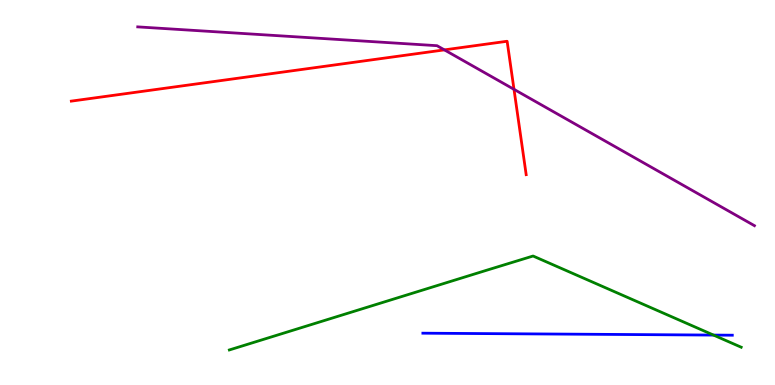[{'lines': ['blue', 'red'], 'intersections': []}, {'lines': ['green', 'red'], 'intersections': []}, {'lines': ['purple', 'red'], 'intersections': [{'x': 5.73, 'y': 8.7}, {'x': 6.63, 'y': 7.68}]}, {'lines': ['blue', 'green'], 'intersections': [{'x': 9.21, 'y': 1.3}]}, {'lines': ['blue', 'purple'], 'intersections': []}, {'lines': ['green', 'purple'], 'intersections': []}]